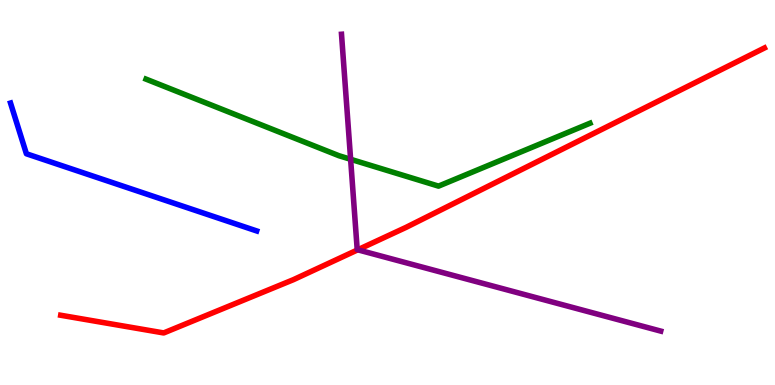[{'lines': ['blue', 'red'], 'intersections': []}, {'lines': ['green', 'red'], 'intersections': []}, {'lines': ['purple', 'red'], 'intersections': [{'x': 4.62, 'y': 3.51}]}, {'lines': ['blue', 'green'], 'intersections': []}, {'lines': ['blue', 'purple'], 'intersections': []}, {'lines': ['green', 'purple'], 'intersections': [{'x': 4.52, 'y': 5.86}]}]